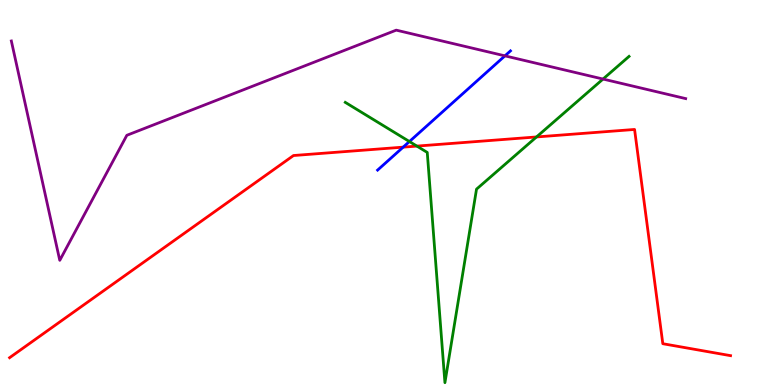[{'lines': ['blue', 'red'], 'intersections': [{'x': 5.2, 'y': 6.18}]}, {'lines': ['green', 'red'], 'intersections': [{'x': 5.38, 'y': 6.21}, {'x': 6.92, 'y': 6.44}]}, {'lines': ['purple', 'red'], 'intersections': []}, {'lines': ['blue', 'green'], 'intersections': [{'x': 5.28, 'y': 6.32}]}, {'lines': ['blue', 'purple'], 'intersections': [{'x': 6.52, 'y': 8.55}]}, {'lines': ['green', 'purple'], 'intersections': [{'x': 7.78, 'y': 7.95}]}]